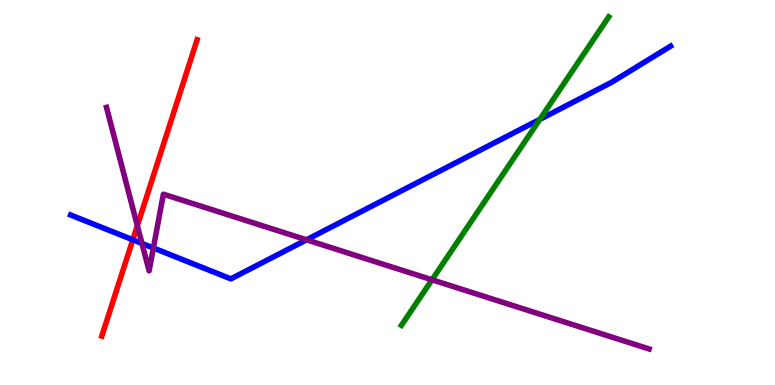[{'lines': ['blue', 'red'], 'intersections': [{'x': 1.71, 'y': 3.77}]}, {'lines': ['green', 'red'], 'intersections': []}, {'lines': ['purple', 'red'], 'intersections': [{'x': 1.77, 'y': 4.14}]}, {'lines': ['blue', 'green'], 'intersections': [{'x': 6.97, 'y': 6.9}]}, {'lines': ['blue', 'purple'], 'intersections': [{'x': 1.83, 'y': 3.68}, {'x': 1.98, 'y': 3.56}, {'x': 3.96, 'y': 3.77}]}, {'lines': ['green', 'purple'], 'intersections': [{'x': 5.57, 'y': 2.73}]}]